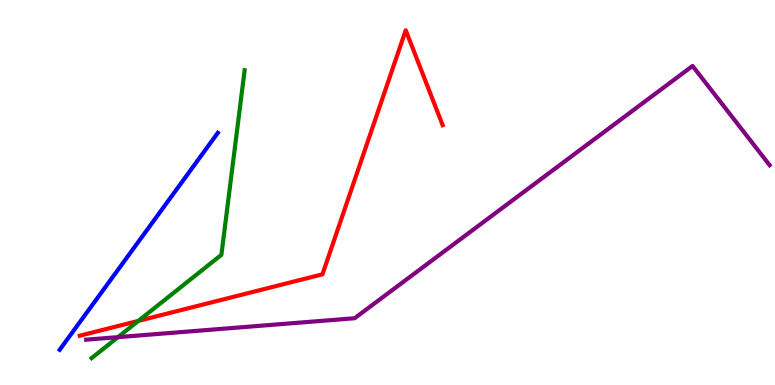[{'lines': ['blue', 'red'], 'intersections': []}, {'lines': ['green', 'red'], 'intersections': [{'x': 1.79, 'y': 1.67}]}, {'lines': ['purple', 'red'], 'intersections': []}, {'lines': ['blue', 'green'], 'intersections': []}, {'lines': ['blue', 'purple'], 'intersections': []}, {'lines': ['green', 'purple'], 'intersections': [{'x': 1.52, 'y': 1.24}]}]